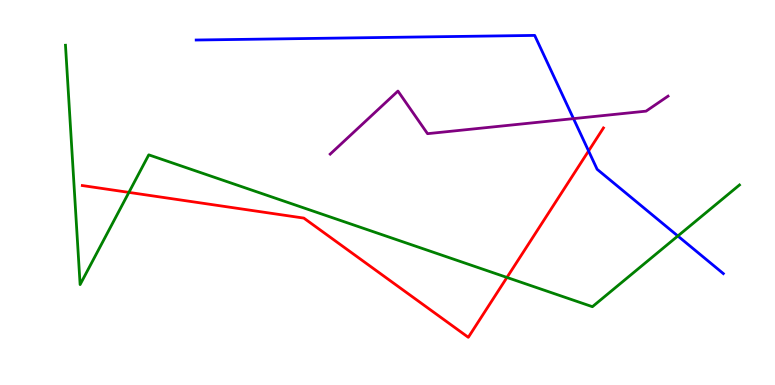[{'lines': ['blue', 'red'], 'intersections': [{'x': 7.59, 'y': 6.08}]}, {'lines': ['green', 'red'], 'intersections': [{'x': 1.66, 'y': 5.0}, {'x': 6.54, 'y': 2.79}]}, {'lines': ['purple', 'red'], 'intersections': []}, {'lines': ['blue', 'green'], 'intersections': [{'x': 8.75, 'y': 3.87}]}, {'lines': ['blue', 'purple'], 'intersections': [{'x': 7.4, 'y': 6.92}]}, {'lines': ['green', 'purple'], 'intersections': []}]